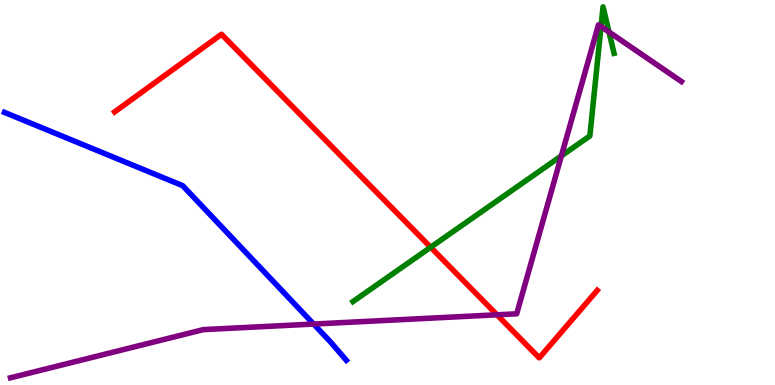[{'lines': ['blue', 'red'], 'intersections': []}, {'lines': ['green', 'red'], 'intersections': [{'x': 5.56, 'y': 3.58}]}, {'lines': ['purple', 'red'], 'intersections': [{'x': 6.41, 'y': 1.82}]}, {'lines': ['blue', 'green'], 'intersections': []}, {'lines': ['blue', 'purple'], 'intersections': [{'x': 4.05, 'y': 1.58}]}, {'lines': ['green', 'purple'], 'intersections': [{'x': 7.24, 'y': 5.95}, {'x': 7.76, 'y': 9.31}, {'x': 7.86, 'y': 9.17}]}]